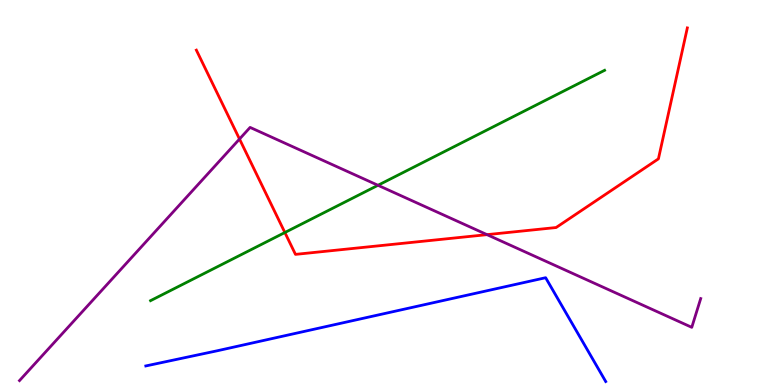[{'lines': ['blue', 'red'], 'intersections': []}, {'lines': ['green', 'red'], 'intersections': [{'x': 3.68, 'y': 3.96}]}, {'lines': ['purple', 'red'], 'intersections': [{'x': 3.09, 'y': 6.39}, {'x': 6.28, 'y': 3.91}]}, {'lines': ['blue', 'green'], 'intersections': []}, {'lines': ['blue', 'purple'], 'intersections': []}, {'lines': ['green', 'purple'], 'intersections': [{'x': 4.88, 'y': 5.19}]}]